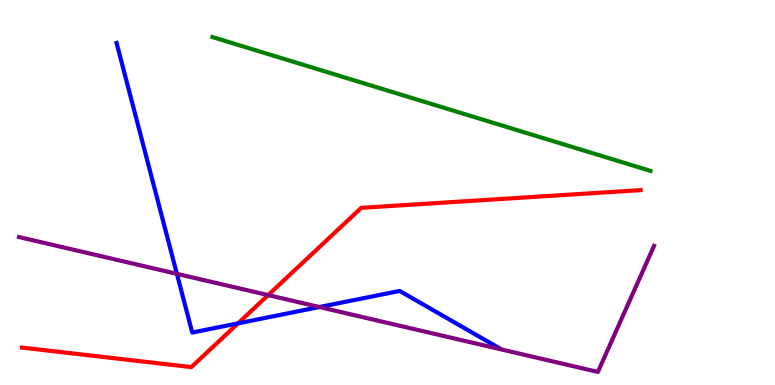[{'lines': ['blue', 'red'], 'intersections': [{'x': 3.07, 'y': 1.6}]}, {'lines': ['green', 'red'], 'intersections': []}, {'lines': ['purple', 'red'], 'intersections': [{'x': 3.46, 'y': 2.33}]}, {'lines': ['blue', 'green'], 'intersections': []}, {'lines': ['blue', 'purple'], 'intersections': [{'x': 2.28, 'y': 2.89}, {'x': 4.12, 'y': 2.03}]}, {'lines': ['green', 'purple'], 'intersections': []}]